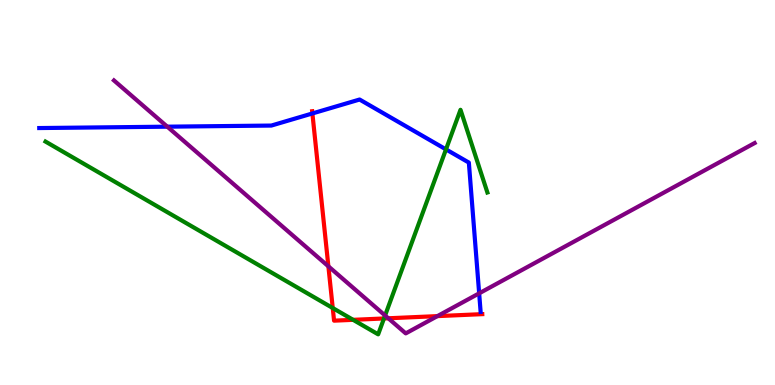[{'lines': ['blue', 'red'], 'intersections': [{'x': 4.03, 'y': 7.05}]}, {'lines': ['green', 'red'], 'intersections': [{'x': 4.29, 'y': 2.0}, {'x': 4.56, 'y': 1.69}, {'x': 4.95, 'y': 1.73}]}, {'lines': ['purple', 'red'], 'intersections': [{'x': 4.24, 'y': 3.08}, {'x': 5.01, 'y': 1.73}, {'x': 5.64, 'y': 1.79}]}, {'lines': ['blue', 'green'], 'intersections': [{'x': 5.75, 'y': 6.12}]}, {'lines': ['blue', 'purple'], 'intersections': [{'x': 2.16, 'y': 6.71}, {'x': 6.18, 'y': 2.38}]}, {'lines': ['green', 'purple'], 'intersections': [{'x': 4.97, 'y': 1.81}]}]